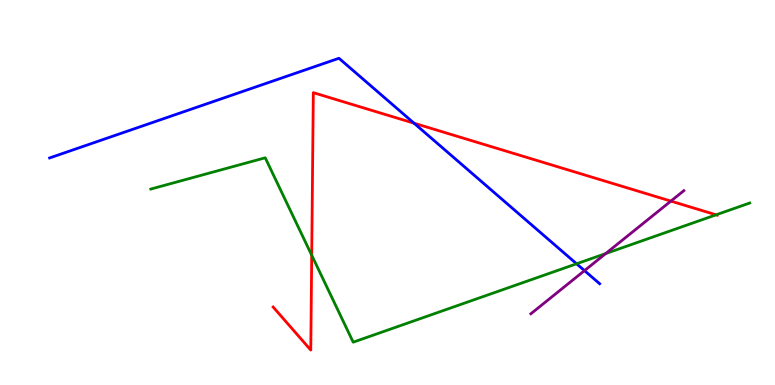[{'lines': ['blue', 'red'], 'intersections': [{'x': 5.34, 'y': 6.8}]}, {'lines': ['green', 'red'], 'intersections': [{'x': 4.02, 'y': 3.37}, {'x': 9.24, 'y': 4.42}]}, {'lines': ['purple', 'red'], 'intersections': [{'x': 8.66, 'y': 4.78}]}, {'lines': ['blue', 'green'], 'intersections': [{'x': 7.44, 'y': 3.15}]}, {'lines': ['blue', 'purple'], 'intersections': [{'x': 7.54, 'y': 2.97}]}, {'lines': ['green', 'purple'], 'intersections': [{'x': 7.82, 'y': 3.41}]}]